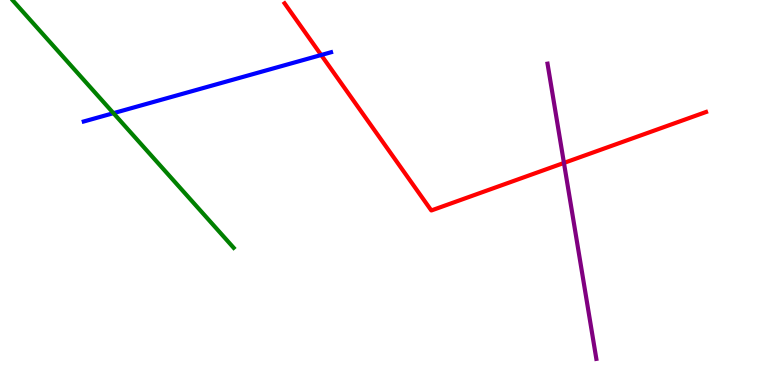[{'lines': ['blue', 'red'], 'intersections': [{'x': 4.14, 'y': 8.57}]}, {'lines': ['green', 'red'], 'intersections': []}, {'lines': ['purple', 'red'], 'intersections': [{'x': 7.28, 'y': 5.77}]}, {'lines': ['blue', 'green'], 'intersections': [{'x': 1.46, 'y': 7.06}]}, {'lines': ['blue', 'purple'], 'intersections': []}, {'lines': ['green', 'purple'], 'intersections': []}]